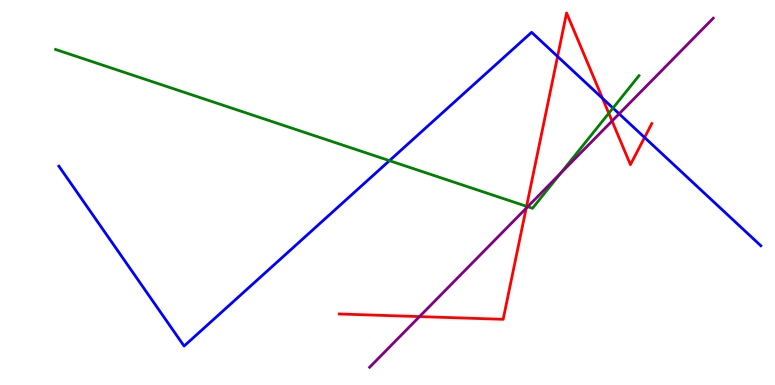[{'lines': ['blue', 'red'], 'intersections': [{'x': 7.19, 'y': 8.53}, {'x': 7.77, 'y': 7.45}, {'x': 8.32, 'y': 6.43}]}, {'lines': ['green', 'red'], 'intersections': [{'x': 6.79, 'y': 4.64}, {'x': 7.86, 'y': 7.06}]}, {'lines': ['purple', 'red'], 'intersections': [{'x': 5.41, 'y': 1.78}, {'x': 6.79, 'y': 4.59}, {'x': 7.9, 'y': 6.86}]}, {'lines': ['blue', 'green'], 'intersections': [{'x': 5.03, 'y': 5.83}, {'x': 7.91, 'y': 7.19}]}, {'lines': ['blue', 'purple'], 'intersections': [{'x': 7.99, 'y': 7.04}]}, {'lines': ['green', 'purple'], 'intersections': [{'x': 6.81, 'y': 4.63}, {'x': 7.23, 'y': 5.5}]}]